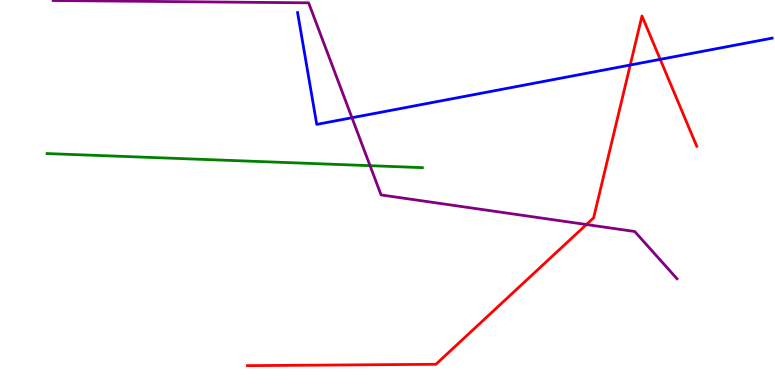[{'lines': ['blue', 'red'], 'intersections': [{'x': 8.13, 'y': 8.31}, {'x': 8.52, 'y': 8.46}]}, {'lines': ['green', 'red'], 'intersections': []}, {'lines': ['purple', 'red'], 'intersections': [{'x': 7.57, 'y': 4.17}]}, {'lines': ['blue', 'green'], 'intersections': []}, {'lines': ['blue', 'purple'], 'intersections': [{'x': 4.54, 'y': 6.94}]}, {'lines': ['green', 'purple'], 'intersections': [{'x': 4.77, 'y': 5.7}]}]